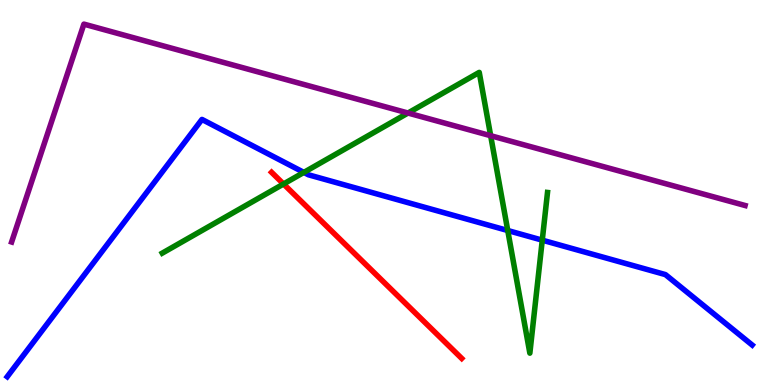[{'lines': ['blue', 'red'], 'intersections': []}, {'lines': ['green', 'red'], 'intersections': [{'x': 3.66, 'y': 5.22}]}, {'lines': ['purple', 'red'], 'intersections': []}, {'lines': ['blue', 'green'], 'intersections': [{'x': 3.92, 'y': 5.52}, {'x': 6.55, 'y': 4.01}, {'x': 7.0, 'y': 3.76}]}, {'lines': ['blue', 'purple'], 'intersections': []}, {'lines': ['green', 'purple'], 'intersections': [{'x': 5.26, 'y': 7.06}, {'x': 6.33, 'y': 6.48}]}]